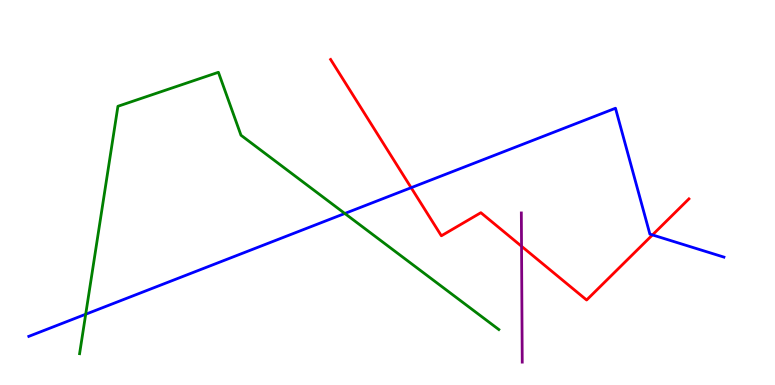[{'lines': ['blue', 'red'], 'intersections': [{'x': 5.31, 'y': 5.12}, {'x': 8.42, 'y': 3.9}]}, {'lines': ['green', 'red'], 'intersections': []}, {'lines': ['purple', 'red'], 'intersections': [{'x': 6.73, 'y': 3.6}]}, {'lines': ['blue', 'green'], 'intersections': [{'x': 1.11, 'y': 1.84}, {'x': 4.45, 'y': 4.45}]}, {'lines': ['blue', 'purple'], 'intersections': []}, {'lines': ['green', 'purple'], 'intersections': []}]